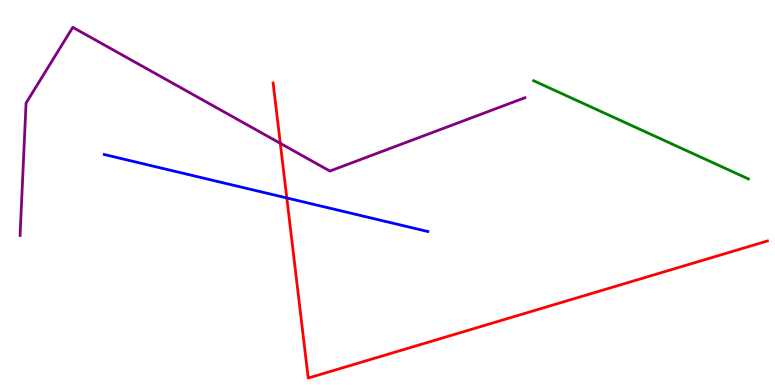[{'lines': ['blue', 'red'], 'intersections': [{'x': 3.7, 'y': 4.86}]}, {'lines': ['green', 'red'], 'intersections': []}, {'lines': ['purple', 'red'], 'intersections': [{'x': 3.62, 'y': 6.28}]}, {'lines': ['blue', 'green'], 'intersections': []}, {'lines': ['blue', 'purple'], 'intersections': []}, {'lines': ['green', 'purple'], 'intersections': []}]